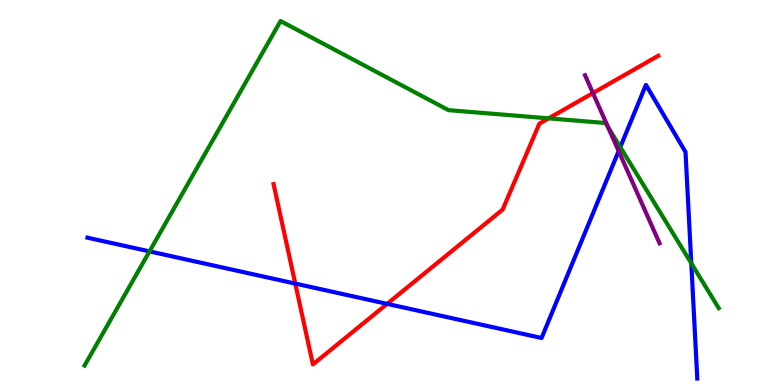[{'lines': ['blue', 'red'], 'intersections': [{'x': 3.81, 'y': 2.63}, {'x': 5.0, 'y': 2.11}]}, {'lines': ['green', 'red'], 'intersections': [{'x': 7.08, 'y': 6.93}]}, {'lines': ['purple', 'red'], 'intersections': [{'x': 7.65, 'y': 7.58}]}, {'lines': ['blue', 'green'], 'intersections': [{'x': 1.93, 'y': 3.47}, {'x': 8.0, 'y': 6.18}, {'x': 8.92, 'y': 3.16}]}, {'lines': ['blue', 'purple'], 'intersections': [{'x': 7.98, 'y': 6.08}]}, {'lines': ['green', 'purple'], 'intersections': [{'x': 7.85, 'y': 6.7}]}]